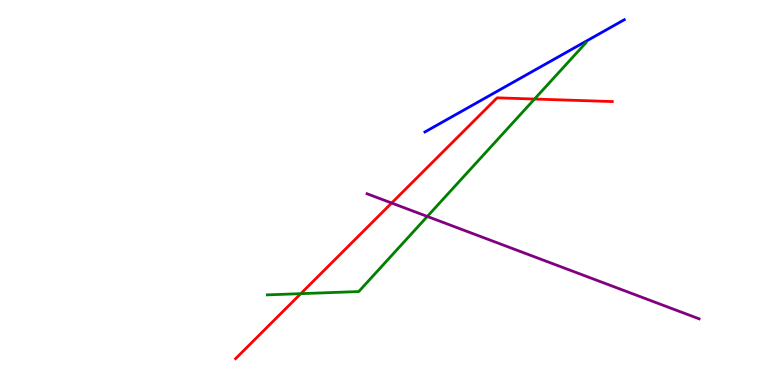[{'lines': ['blue', 'red'], 'intersections': []}, {'lines': ['green', 'red'], 'intersections': [{'x': 3.88, 'y': 2.37}, {'x': 6.9, 'y': 7.43}]}, {'lines': ['purple', 'red'], 'intersections': [{'x': 5.05, 'y': 4.73}]}, {'lines': ['blue', 'green'], 'intersections': []}, {'lines': ['blue', 'purple'], 'intersections': []}, {'lines': ['green', 'purple'], 'intersections': [{'x': 5.51, 'y': 4.38}]}]